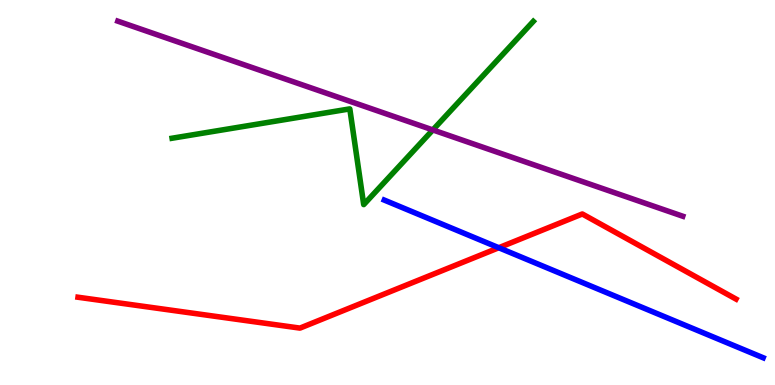[{'lines': ['blue', 'red'], 'intersections': [{'x': 6.44, 'y': 3.57}]}, {'lines': ['green', 'red'], 'intersections': []}, {'lines': ['purple', 'red'], 'intersections': []}, {'lines': ['blue', 'green'], 'intersections': []}, {'lines': ['blue', 'purple'], 'intersections': []}, {'lines': ['green', 'purple'], 'intersections': [{'x': 5.58, 'y': 6.63}]}]